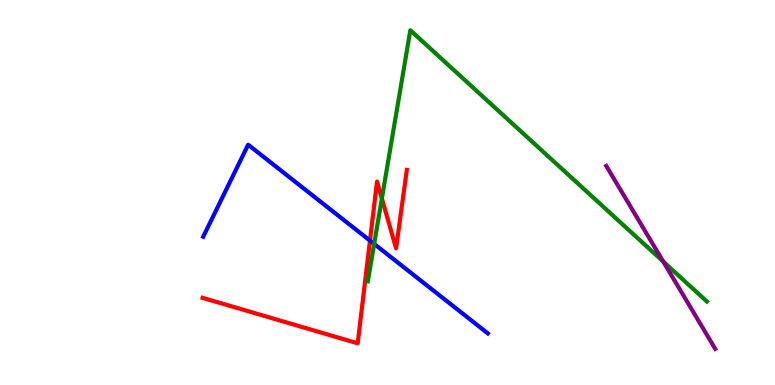[{'lines': ['blue', 'red'], 'intersections': [{'x': 4.77, 'y': 3.75}]}, {'lines': ['green', 'red'], 'intersections': [{'x': 4.93, 'y': 4.84}]}, {'lines': ['purple', 'red'], 'intersections': []}, {'lines': ['blue', 'green'], 'intersections': [{'x': 4.83, 'y': 3.66}]}, {'lines': ['blue', 'purple'], 'intersections': []}, {'lines': ['green', 'purple'], 'intersections': [{'x': 8.56, 'y': 3.21}]}]